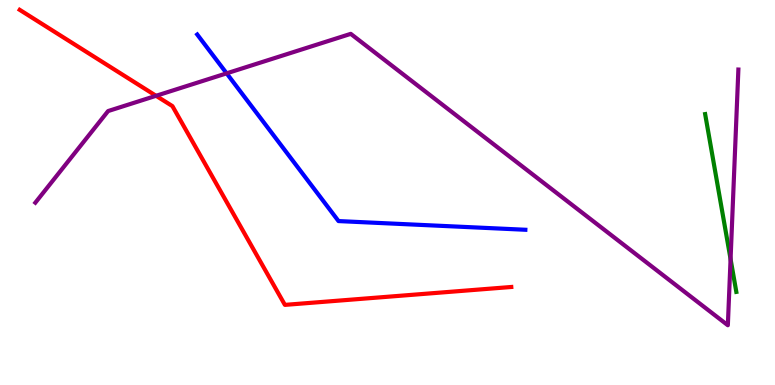[{'lines': ['blue', 'red'], 'intersections': []}, {'lines': ['green', 'red'], 'intersections': []}, {'lines': ['purple', 'red'], 'intersections': [{'x': 2.01, 'y': 7.51}]}, {'lines': ['blue', 'green'], 'intersections': []}, {'lines': ['blue', 'purple'], 'intersections': [{'x': 2.92, 'y': 8.1}]}, {'lines': ['green', 'purple'], 'intersections': [{'x': 9.43, 'y': 3.27}]}]